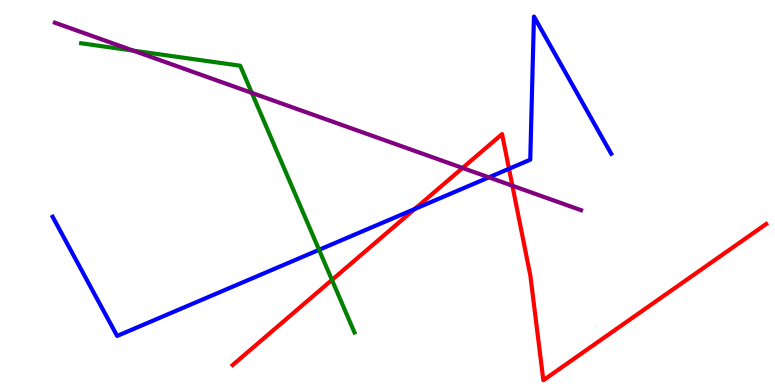[{'lines': ['blue', 'red'], 'intersections': [{'x': 5.35, 'y': 4.57}, {'x': 6.57, 'y': 5.62}]}, {'lines': ['green', 'red'], 'intersections': [{'x': 4.28, 'y': 2.73}]}, {'lines': ['purple', 'red'], 'intersections': [{'x': 5.97, 'y': 5.64}, {'x': 6.61, 'y': 5.18}]}, {'lines': ['blue', 'green'], 'intersections': [{'x': 4.12, 'y': 3.51}]}, {'lines': ['blue', 'purple'], 'intersections': [{'x': 6.31, 'y': 5.39}]}, {'lines': ['green', 'purple'], 'intersections': [{'x': 1.72, 'y': 8.69}, {'x': 3.25, 'y': 7.59}]}]